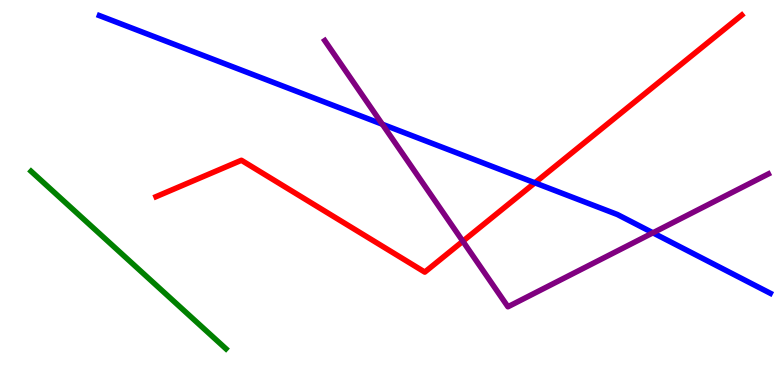[{'lines': ['blue', 'red'], 'intersections': [{'x': 6.9, 'y': 5.25}]}, {'lines': ['green', 'red'], 'intersections': []}, {'lines': ['purple', 'red'], 'intersections': [{'x': 5.97, 'y': 3.73}]}, {'lines': ['blue', 'green'], 'intersections': []}, {'lines': ['blue', 'purple'], 'intersections': [{'x': 4.93, 'y': 6.77}, {'x': 8.42, 'y': 3.95}]}, {'lines': ['green', 'purple'], 'intersections': []}]